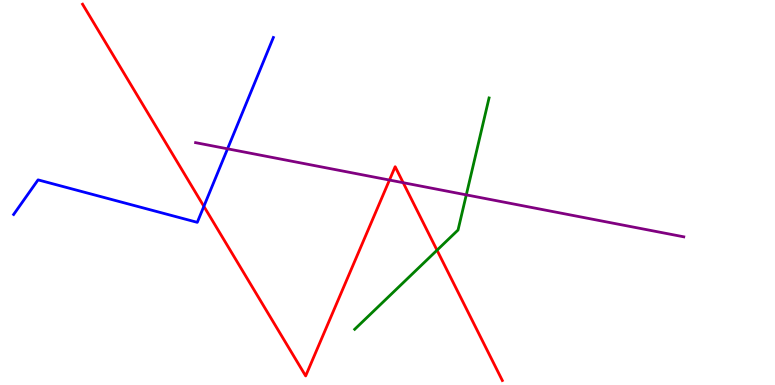[{'lines': ['blue', 'red'], 'intersections': [{'x': 2.63, 'y': 4.64}]}, {'lines': ['green', 'red'], 'intersections': [{'x': 5.64, 'y': 3.5}]}, {'lines': ['purple', 'red'], 'intersections': [{'x': 5.03, 'y': 5.32}, {'x': 5.2, 'y': 5.25}]}, {'lines': ['blue', 'green'], 'intersections': []}, {'lines': ['blue', 'purple'], 'intersections': [{'x': 2.94, 'y': 6.13}]}, {'lines': ['green', 'purple'], 'intersections': [{'x': 6.02, 'y': 4.94}]}]